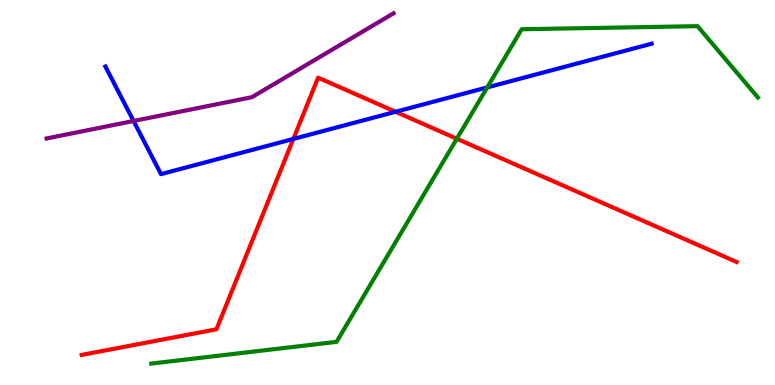[{'lines': ['blue', 'red'], 'intersections': [{'x': 3.79, 'y': 6.39}, {'x': 5.1, 'y': 7.1}]}, {'lines': ['green', 'red'], 'intersections': [{'x': 5.89, 'y': 6.4}]}, {'lines': ['purple', 'red'], 'intersections': []}, {'lines': ['blue', 'green'], 'intersections': [{'x': 6.29, 'y': 7.73}]}, {'lines': ['blue', 'purple'], 'intersections': [{'x': 1.72, 'y': 6.86}]}, {'lines': ['green', 'purple'], 'intersections': []}]